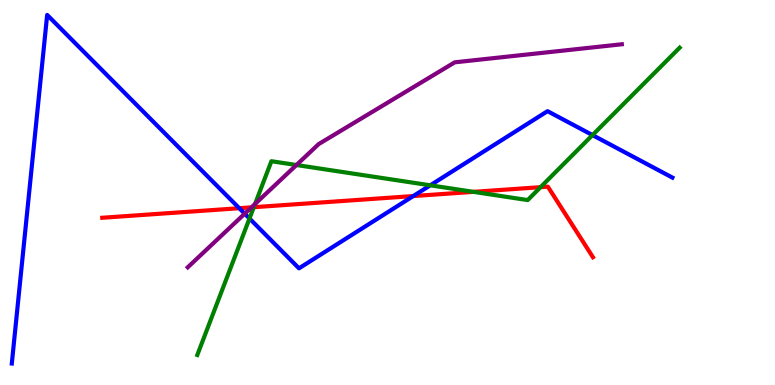[{'lines': ['blue', 'red'], 'intersections': [{'x': 3.09, 'y': 4.59}, {'x': 5.33, 'y': 4.91}]}, {'lines': ['green', 'red'], 'intersections': [{'x': 3.28, 'y': 4.62}, {'x': 6.11, 'y': 5.02}, {'x': 6.97, 'y': 5.14}]}, {'lines': ['purple', 'red'], 'intersections': [{'x': 3.24, 'y': 4.61}]}, {'lines': ['blue', 'green'], 'intersections': [{'x': 3.22, 'y': 4.32}, {'x': 5.55, 'y': 5.19}, {'x': 7.65, 'y': 6.49}]}, {'lines': ['blue', 'purple'], 'intersections': [{'x': 3.16, 'y': 4.45}]}, {'lines': ['green', 'purple'], 'intersections': [{'x': 3.29, 'y': 4.7}, {'x': 3.83, 'y': 5.71}]}]